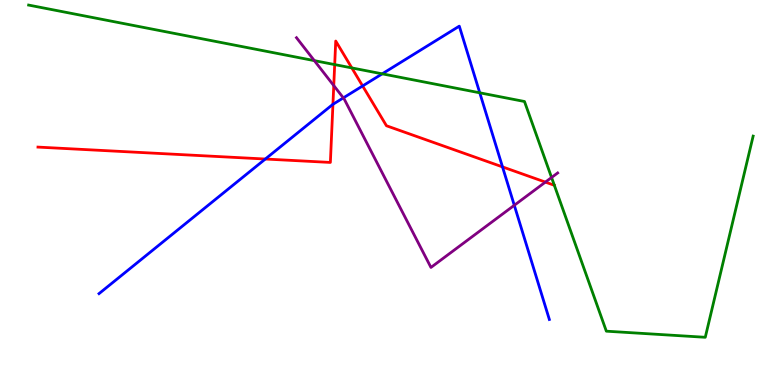[{'lines': ['blue', 'red'], 'intersections': [{'x': 3.42, 'y': 5.87}, {'x': 4.3, 'y': 7.29}, {'x': 4.68, 'y': 7.77}, {'x': 6.48, 'y': 5.66}]}, {'lines': ['green', 'red'], 'intersections': [{'x': 4.32, 'y': 8.32}, {'x': 4.54, 'y': 8.24}]}, {'lines': ['purple', 'red'], 'intersections': [{'x': 4.31, 'y': 7.78}, {'x': 7.04, 'y': 5.27}]}, {'lines': ['blue', 'green'], 'intersections': [{'x': 4.93, 'y': 8.08}, {'x': 6.19, 'y': 7.59}]}, {'lines': ['blue', 'purple'], 'intersections': [{'x': 4.43, 'y': 7.46}, {'x': 6.64, 'y': 4.67}]}, {'lines': ['green', 'purple'], 'intersections': [{'x': 4.06, 'y': 8.43}, {'x': 7.12, 'y': 5.39}]}]